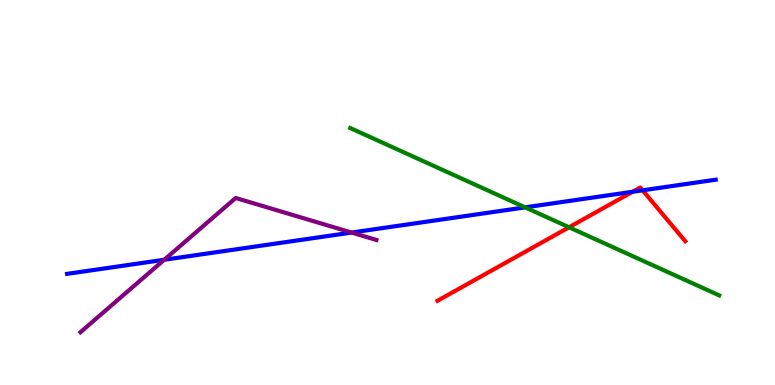[{'lines': ['blue', 'red'], 'intersections': [{'x': 8.16, 'y': 5.02}, {'x': 8.29, 'y': 5.06}]}, {'lines': ['green', 'red'], 'intersections': [{'x': 7.34, 'y': 4.1}]}, {'lines': ['purple', 'red'], 'intersections': []}, {'lines': ['blue', 'green'], 'intersections': [{'x': 6.78, 'y': 4.61}]}, {'lines': ['blue', 'purple'], 'intersections': [{'x': 2.12, 'y': 3.25}, {'x': 4.54, 'y': 3.96}]}, {'lines': ['green', 'purple'], 'intersections': []}]